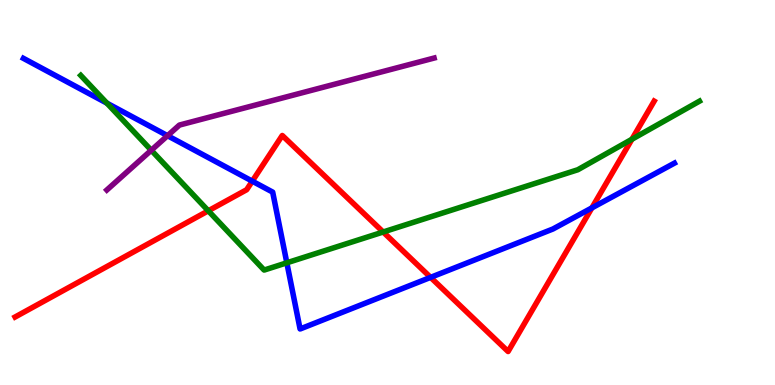[{'lines': ['blue', 'red'], 'intersections': [{'x': 3.26, 'y': 5.29}, {'x': 5.56, 'y': 2.8}, {'x': 7.64, 'y': 4.6}]}, {'lines': ['green', 'red'], 'intersections': [{'x': 2.69, 'y': 4.52}, {'x': 4.94, 'y': 3.97}, {'x': 8.15, 'y': 6.38}]}, {'lines': ['purple', 'red'], 'intersections': []}, {'lines': ['blue', 'green'], 'intersections': [{'x': 1.38, 'y': 7.32}, {'x': 3.7, 'y': 3.17}]}, {'lines': ['blue', 'purple'], 'intersections': [{'x': 2.16, 'y': 6.48}]}, {'lines': ['green', 'purple'], 'intersections': [{'x': 1.95, 'y': 6.1}]}]